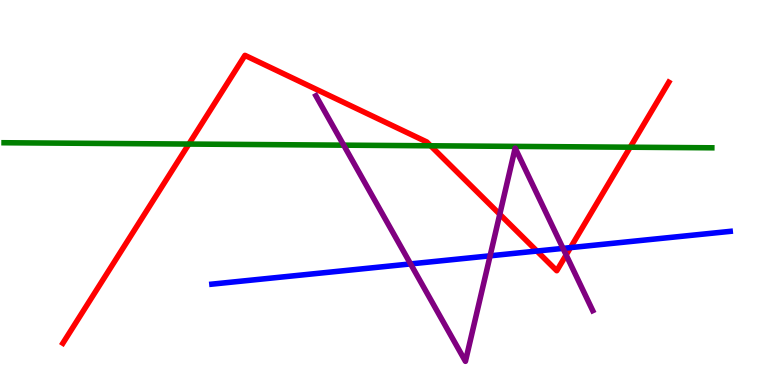[{'lines': ['blue', 'red'], 'intersections': [{'x': 6.93, 'y': 3.48}, {'x': 7.36, 'y': 3.57}]}, {'lines': ['green', 'red'], 'intersections': [{'x': 2.44, 'y': 6.26}, {'x': 5.56, 'y': 6.21}, {'x': 8.13, 'y': 6.18}]}, {'lines': ['purple', 'red'], 'intersections': [{'x': 6.45, 'y': 4.43}, {'x': 7.31, 'y': 3.38}]}, {'lines': ['blue', 'green'], 'intersections': []}, {'lines': ['blue', 'purple'], 'intersections': [{'x': 5.3, 'y': 3.15}, {'x': 6.32, 'y': 3.36}, {'x': 7.26, 'y': 3.55}]}, {'lines': ['green', 'purple'], 'intersections': [{'x': 4.43, 'y': 6.23}]}]